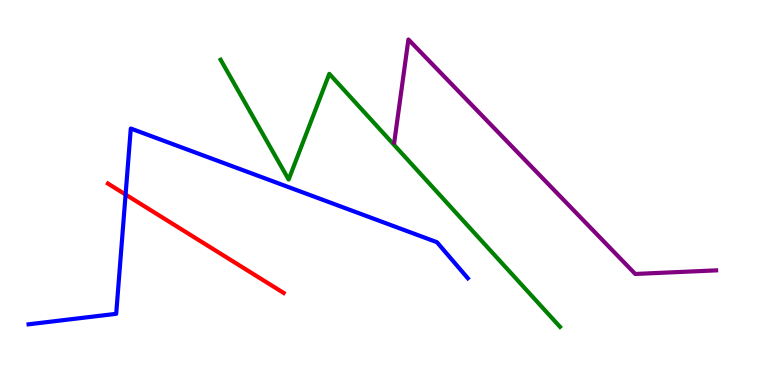[{'lines': ['blue', 'red'], 'intersections': [{'x': 1.62, 'y': 4.95}]}, {'lines': ['green', 'red'], 'intersections': []}, {'lines': ['purple', 'red'], 'intersections': []}, {'lines': ['blue', 'green'], 'intersections': []}, {'lines': ['blue', 'purple'], 'intersections': []}, {'lines': ['green', 'purple'], 'intersections': []}]